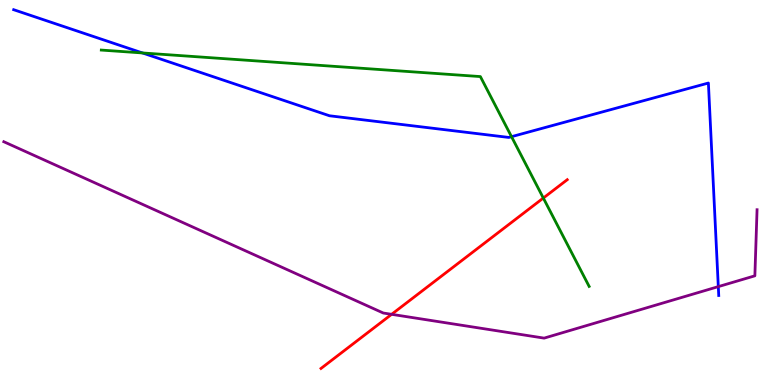[{'lines': ['blue', 'red'], 'intersections': []}, {'lines': ['green', 'red'], 'intersections': [{'x': 7.01, 'y': 4.86}]}, {'lines': ['purple', 'red'], 'intersections': [{'x': 5.05, 'y': 1.84}]}, {'lines': ['blue', 'green'], 'intersections': [{'x': 1.84, 'y': 8.62}, {'x': 6.6, 'y': 6.45}]}, {'lines': ['blue', 'purple'], 'intersections': [{'x': 9.27, 'y': 2.56}]}, {'lines': ['green', 'purple'], 'intersections': []}]